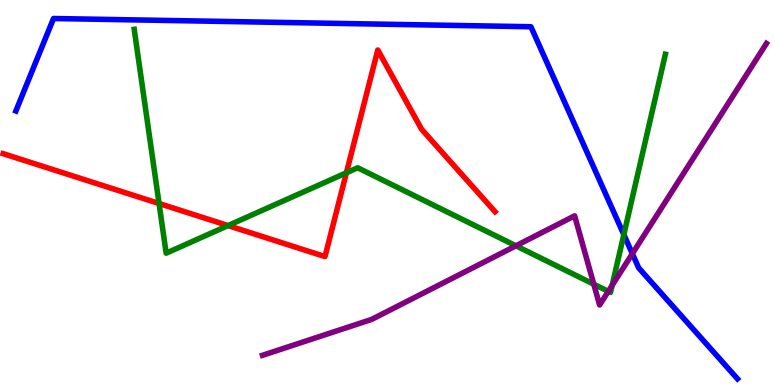[{'lines': ['blue', 'red'], 'intersections': []}, {'lines': ['green', 'red'], 'intersections': [{'x': 2.05, 'y': 4.71}, {'x': 2.94, 'y': 4.14}, {'x': 4.47, 'y': 5.51}]}, {'lines': ['purple', 'red'], 'intersections': []}, {'lines': ['blue', 'green'], 'intersections': [{'x': 8.05, 'y': 3.91}]}, {'lines': ['blue', 'purple'], 'intersections': [{'x': 8.16, 'y': 3.41}]}, {'lines': ['green', 'purple'], 'intersections': [{'x': 6.66, 'y': 3.62}, {'x': 7.66, 'y': 2.62}, {'x': 7.85, 'y': 2.43}, {'x': 7.9, 'y': 2.59}]}]